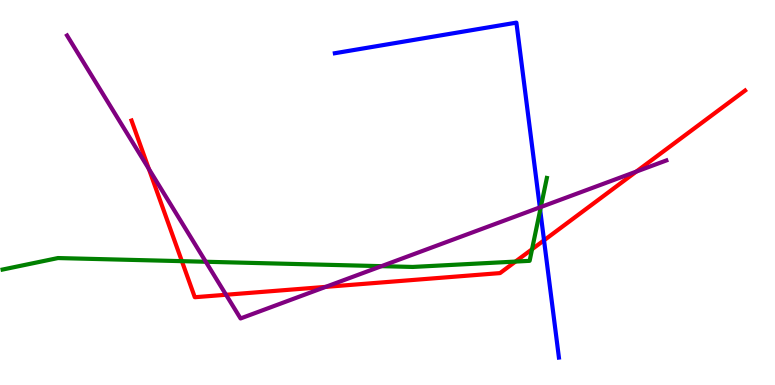[{'lines': ['blue', 'red'], 'intersections': [{'x': 7.02, 'y': 3.76}]}, {'lines': ['green', 'red'], 'intersections': [{'x': 2.35, 'y': 3.22}, {'x': 6.65, 'y': 3.21}, {'x': 6.87, 'y': 3.53}]}, {'lines': ['purple', 'red'], 'intersections': [{'x': 1.92, 'y': 5.61}, {'x': 2.92, 'y': 2.34}, {'x': 4.2, 'y': 2.55}, {'x': 8.21, 'y': 5.54}]}, {'lines': ['blue', 'green'], 'intersections': [{'x': 6.97, 'y': 4.54}]}, {'lines': ['blue', 'purple'], 'intersections': [{'x': 6.97, 'y': 4.61}]}, {'lines': ['green', 'purple'], 'intersections': [{'x': 2.66, 'y': 3.2}, {'x': 4.92, 'y': 3.09}, {'x': 6.98, 'y': 4.62}]}]